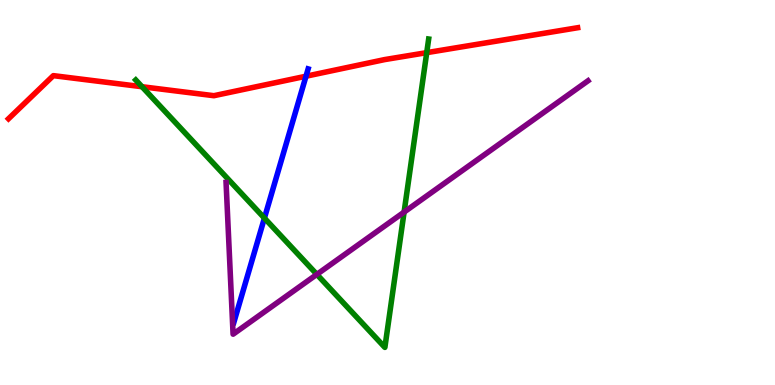[{'lines': ['blue', 'red'], 'intersections': [{'x': 3.95, 'y': 8.02}]}, {'lines': ['green', 'red'], 'intersections': [{'x': 1.83, 'y': 7.75}, {'x': 5.51, 'y': 8.63}]}, {'lines': ['purple', 'red'], 'intersections': []}, {'lines': ['blue', 'green'], 'intersections': [{'x': 3.41, 'y': 4.33}]}, {'lines': ['blue', 'purple'], 'intersections': []}, {'lines': ['green', 'purple'], 'intersections': [{'x': 4.09, 'y': 2.87}, {'x': 5.21, 'y': 4.49}]}]